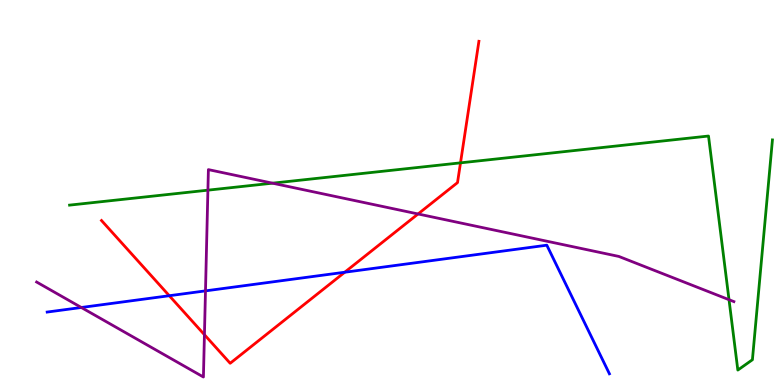[{'lines': ['blue', 'red'], 'intersections': [{'x': 2.18, 'y': 2.32}, {'x': 4.45, 'y': 2.93}]}, {'lines': ['green', 'red'], 'intersections': [{'x': 5.94, 'y': 5.77}]}, {'lines': ['purple', 'red'], 'intersections': [{'x': 2.64, 'y': 1.31}, {'x': 5.39, 'y': 4.44}]}, {'lines': ['blue', 'green'], 'intersections': []}, {'lines': ['blue', 'purple'], 'intersections': [{'x': 1.05, 'y': 2.01}, {'x': 2.65, 'y': 2.44}]}, {'lines': ['green', 'purple'], 'intersections': [{'x': 2.68, 'y': 5.06}, {'x': 3.52, 'y': 5.24}, {'x': 9.41, 'y': 2.22}]}]